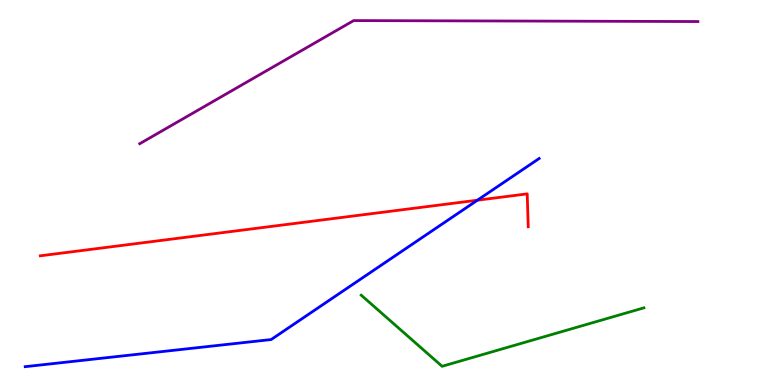[{'lines': ['blue', 'red'], 'intersections': [{'x': 6.16, 'y': 4.8}]}, {'lines': ['green', 'red'], 'intersections': []}, {'lines': ['purple', 'red'], 'intersections': []}, {'lines': ['blue', 'green'], 'intersections': []}, {'lines': ['blue', 'purple'], 'intersections': []}, {'lines': ['green', 'purple'], 'intersections': []}]